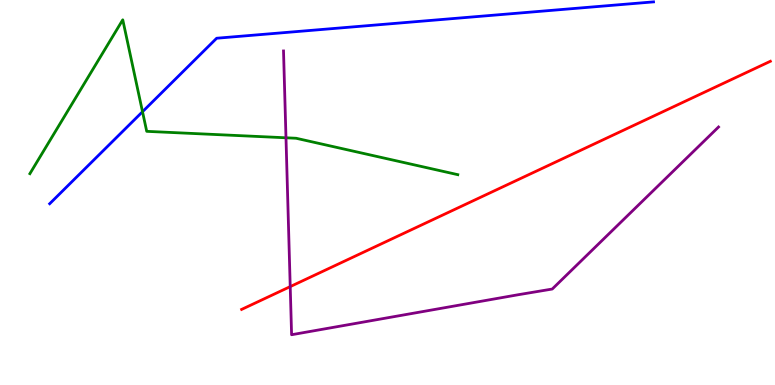[{'lines': ['blue', 'red'], 'intersections': []}, {'lines': ['green', 'red'], 'intersections': []}, {'lines': ['purple', 'red'], 'intersections': [{'x': 3.74, 'y': 2.56}]}, {'lines': ['blue', 'green'], 'intersections': [{'x': 1.84, 'y': 7.1}]}, {'lines': ['blue', 'purple'], 'intersections': []}, {'lines': ['green', 'purple'], 'intersections': [{'x': 3.69, 'y': 6.42}]}]